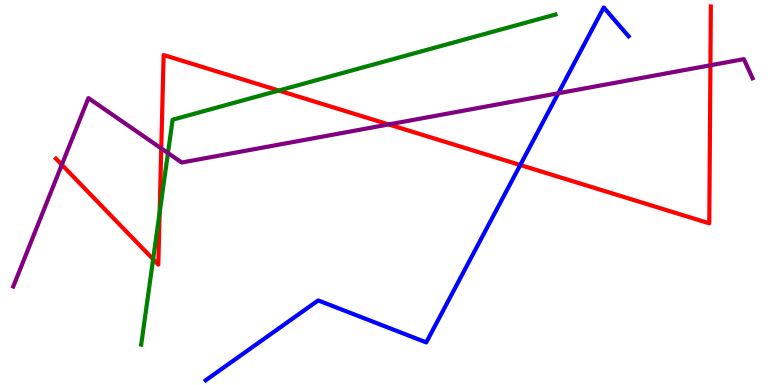[{'lines': ['blue', 'red'], 'intersections': [{'x': 6.71, 'y': 5.71}]}, {'lines': ['green', 'red'], 'intersections': [{'x': 1.98, 'y': 3.27}, {'x': 2.06, 'y': 4.48}, {'x': 3.6, 'y': 7.65}]}, {'lines': ['purple', 'red'], 'intersections': [{'x': 0.798, 'y': 5.72}, {'x': 2.08, 'y': 6.15}, {'x': 5.02, 'y': 6.77}, {'x': 9.17, 'y': 8.3}]}, {'lines': ['blue', 'green'], 'intersections': []}, {'lines': ['blue', 'purple'], 'intersections': [{'x': 7.2, 'y': 7.58}]}, {'lines': ['green', 'purple'], 'intersections': [{'x': 2.17, 'y': 6.03}]}]